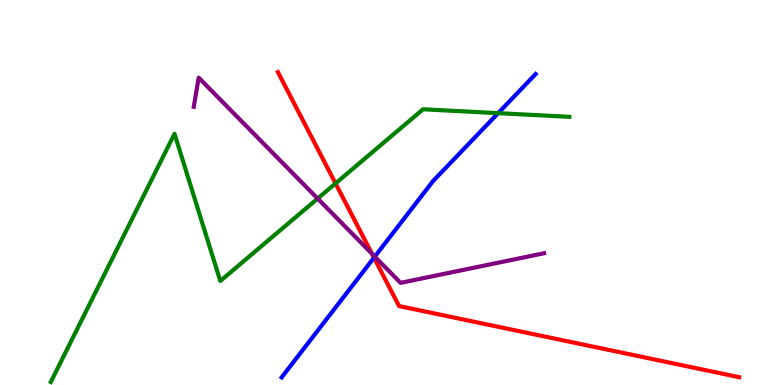[{'lines': ['blue', 'red'], 'intersections': [{'x': 4.83, 'y': 3.31}]}, {'lines': ['green', 'red'], 'intersections': [{'x': 4.33, 'y': 5.24}]}, {'lines': ['purple', 'red'], 'intersections': [{'x': 4.8, 'y': 3.41}]}, {'lines': ['blue', 'green'], 'intersections': [{'x': 6.43, 'y': 7.06}]}, {'lines': ['blue', 'purple'], 'intersections': [{'x': 4.84, 'y': 3.33}]}, {'lines': ['green', 'purple'], 'intersections': [{'x': 4.1, 'y': 4.84}]}]